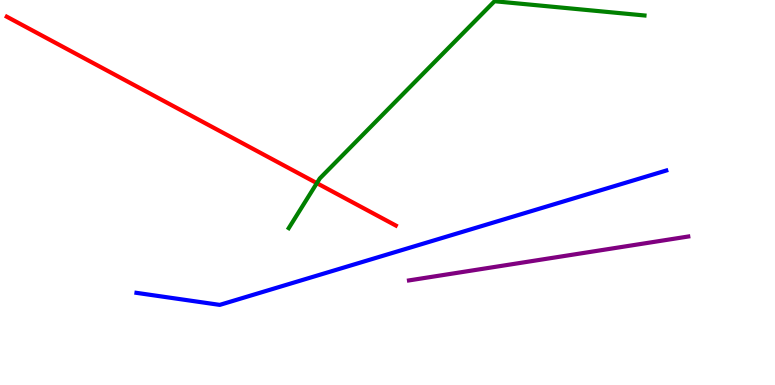[{'lines': ['blue', 'red'], 'intersections': []}, {'lines': ['green', 'red'], 'intersections': [{'x': 4.09, 'y': 5.24}]}, {'lines': ['purple', 'red'], 'intersections': []}, {'lines': ['blue', 'green'], 'intersections': []}, {'lines': ['blue', 'purple'], 'intersections': []}, {'lines': ['green', 'purple'], 'intersections': []}]